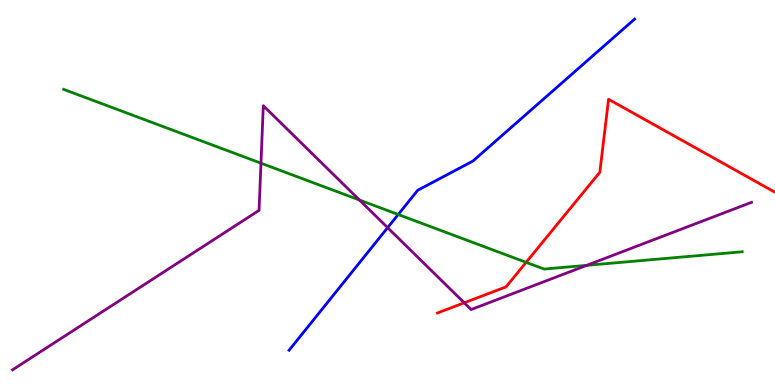[{'lines': ['blue', 'red'], 'intersections': []}, {'lines': ['green', 'red'], 'intersections': [{'x': 6.79, 'y': 3.19}]}, {'lines': ['purple', 'red'], 'intersections': [{'x': 5.99, 'y': 2.14}]}, {'lines': ['blue', 'green'], 'intersections': [{'x': 5.14, 'y': 4.43}]}, {'lines': ['blue', 'purple'], 'intersections': [{'x': 5.0, 'y': 4.09}]}, {'lines': ['green', 'purple'], 'intersections': [{'x': 3.37, 'y': 5.76}, {'x': 4.64, 'y': 4.81}, {'x': 7.57, 'y': 3.11}]}]